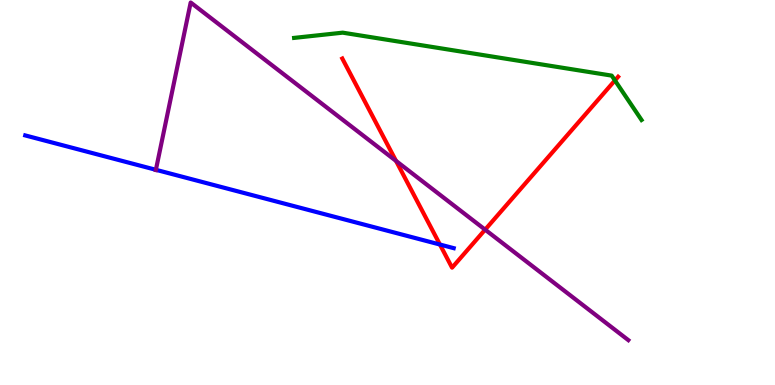[{'lines': ['blue', 'red'], 'intersections': [{'x': 5.68, 'y': 3.65}]}, {'lines': ['green', 'red'], 'intersections': [{'x': 7.93, 'y': 7.91}]}, {'lines': ['purple', 'red'], 'intersections': [{'x': 5.11, 'y': 5.82}, {'x': 6.26, 'y': 4.03}]}, {'lines': ['blue', 'green'], 'intersections': []}, {'lines': ['blue', 'purple'], 'intersections': [{'x': 2.01, 'y': 5.59}]}, {'lines': ['green', 'purple'], 'intersections': []}]